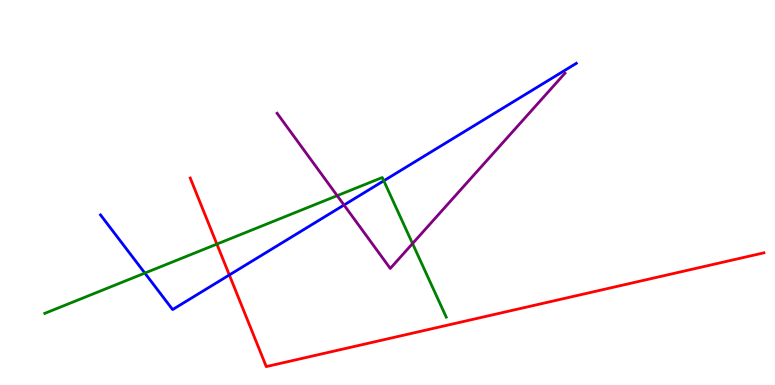[{'lines': ['blue', 'red'], 'intersections': [{'x': 2.96, 'y': 2.86}]}, {'lines': ['green', 'red'], 'intersections': [{'x': 2.8, 'y': 3.66}]}, {'lines': ['purple', 'red'], 'intersections': []}, {'lines': ['blue', 'green'], 'intersections': [{'x': 1.87, 'y': 2.91}, {'x': 4.95, 'y': 5.3}]}, {'lines': ['blue', 'purple'], 'intersections': [{'x': 4.44, 'y': 4.67}]}, {'lines': ['green', 'purple'], 'intersections': [{'x': 4.35, 'y': 4.92}, {'x': 5.32, 'y': 3.67}]}]